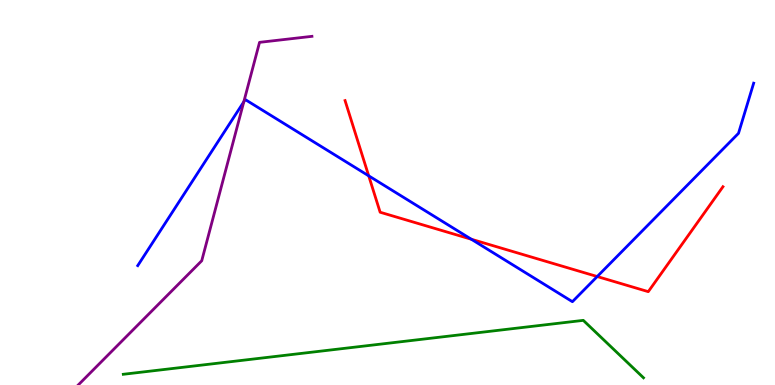[{'lines': ['blue', 'red'], 'intersections': [{'x': 4.76, 'y': 5.43}, {'x': 6.08, 'y': 3.79}, {'x': 7.71, 'y': 2.82}]}, {'lines': ['green', 'red'], 'intersections': []}, {'lines': ['purple', 'red'], 'intersections': []}, {'lines': ['blue', 'green'], 'intersections': []}, {'lines': ['blue', 'purple'], 'intersections': [{'x': 3.15, 'y': 7.36}]}, {'lines': ['green', 'purple'], 'intersections': []}]